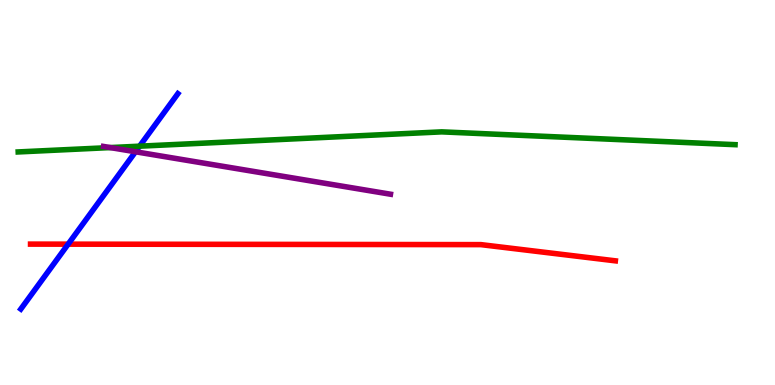[{'lines': ['blue', 'red'], 'intersections': [{'x': 0.879, 'y': 3.66}]}, {'lines': ['green', 'red'], 'intersections': []}, {'lines': ['purple', 'red'], 'intersections': []}, {'lines': ['blue', 'green'], 'intersections': [{'x': 1.8, 'y': 6.2}]}, {'lines': ['blue', 'purple'], 'intersections': [{'x': 1.75, 'y': 6.06}]}, {'lines': ['green', 'purple'], 'intersections': [{'x': 1.42, 'y': 6.17}]}]